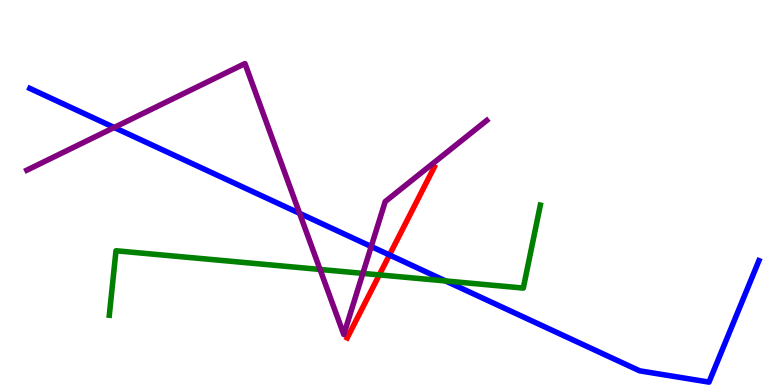[{'lines': ['blue', 'red'], 'intersections': [{'x': 5.03, 'y': 3.38}]}, {'lines': ['green', 'red'], 'intersections': [{'x': 4.89, 'y': 2.86}]}, {'lines': ['purple', 'red'], 'intersections': []}, {'lines': ['blue', 'green'], 'intersections': [{'x': 5.75, 'y': 2.7}]}, {'lines': ['blue', 'purple'], 'intersections': [{'x': 1.47, 'y': 6.69}, {'x': 3.87, 'y': 4.46}, {'x': 4.79, 'y': 3.6}]}, {'lines': ['green', 'purple'], 'intersections': [{'x': 4.13, 'y': 3.0}, {'x': 4.68, 'y': 2.9}]}]